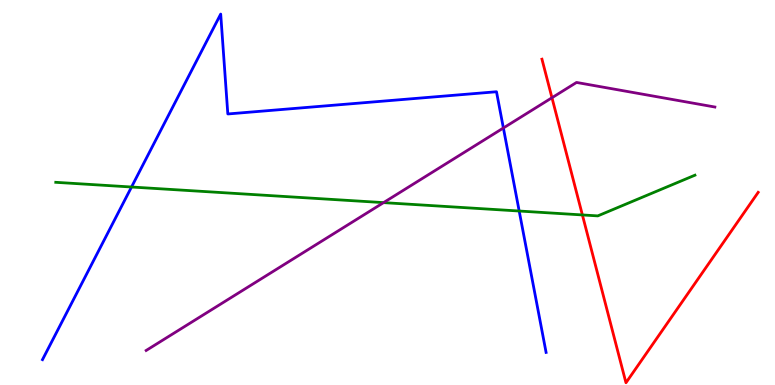[{'lines': ['blue', 'red'], 'intersections': []}, {'lines': ['green', 'red'], 'intersections': [{'x': 7.51, 'y': 4.42}]}, {'lines': ['purple', 'red'], 'intersections': [{'x': 7.12, 'y': 7.46}]}, {'lines': ['blue', 'green'], 'intersections': [{'x': 1.7, 'y': 5.14}, {'x': 6.7, 'y': 4.52}]}, {'lines': ['blue', 'purple'], 'intersections': [{'x': 6.5, 'y': 6.68}]}, {'lines': ['green', 'purple'], 'intersections': [{'x': 4.95, 'y': 4.74}]}]